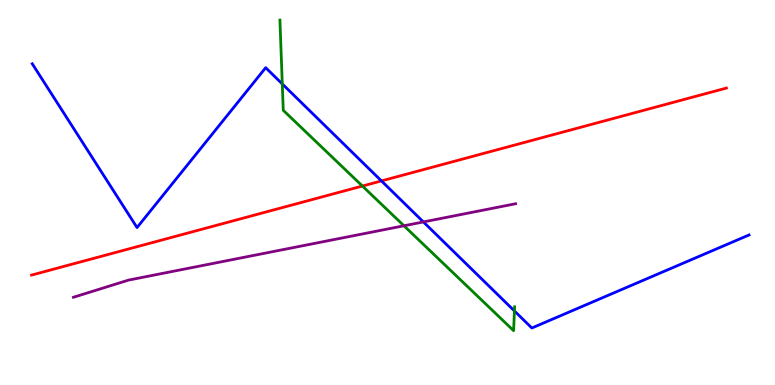[{'lines': ['blue', 'red'], 'intersections': [{'x': 4.92, 'y': 5.3}]}, {'lines': ['green', 'red'], 'intersections': [{'x': 4.68, 'y': 5.17}]}, {'lines': ['purple', 'red'], 'intersections': []}, {'lines': ['blue', 'green'], 'intersections': [{'x': 3.64, 'y': 7.82}, {'x': 6.64, 'y': 1.92}]}, {'lines': ['blue', 'purple'], 'intersections': [{'x': 5.46, 'y': 4.24}]}, {'lines': ['green', 'purple'], 'intersections': [{'x': 5.21, 'y': 4.14}]}]